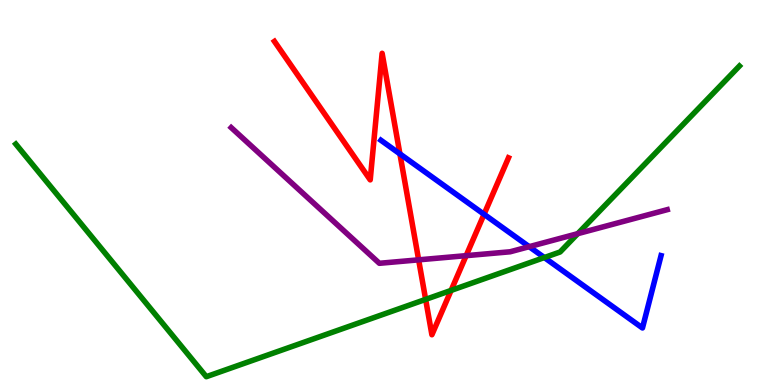[{'lines': ['blue', 'red'], 'intersections': [{'x': 5.16, 'y': 6.0}, {'x': 6.25, 'y': 4.43}]}, {'lines': ['green', 'red'], 'intersections': [{'x': 5.49, 'y': 2.22}, {'x': 5.82, 'y': 2.46}]}, {'lines': ['purple', 'red'], 'intersections': [{'x': 5.4, 'y': 3.25}, {'x': 6.01, 'y': 3.36}]}, {'lines': ['blue', 'green'], 'intersections': [{'x': 7.02, 'y': 3.31}]}, {'lines': ['blue', 'purple'], 'intersections': [{'x': 6.83, 'y': 3.59}]}, {'lines': ['green', 'purple'], 'intersections': [{'x': 7.46, 'y': 3.93}]}]